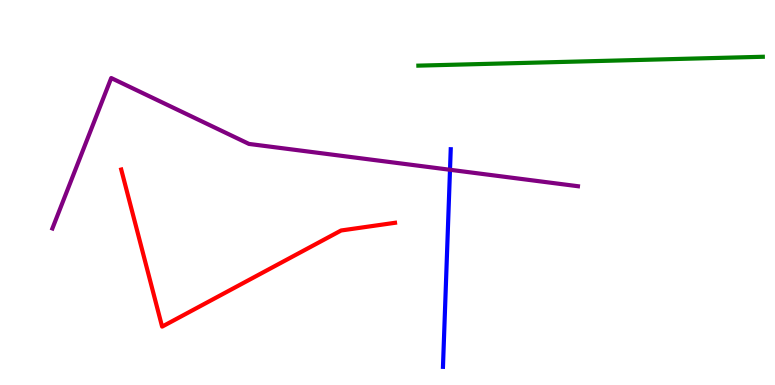[{'lines': ['blue', 'red'], 'intersections': []}, {'lines': ['green', 'red'], 'intersections': []}, {'lines': ['purple', 'red'], 'intersections': []}, {'lines': ['blue', 'green'], 'intersections': []}, {'lines': ['blue', 'purple'], 'intersections': [{'x': 5.81, 'y': 5.59}]}, {'lines': ['green', 'purple'], 'intersections': []}]